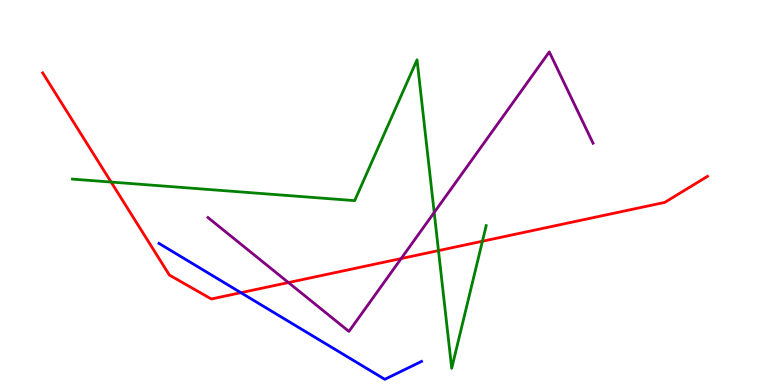[{'lines': ['blue', 'red'], 'intersections': [{'x': 3.11, 'y': 2.4}]}, {'lines': ['green', 'red'], 'intersections': [{'x': 1.43, 'y': 5.27}, {'x': 5.66, 'y': 3.49}, {'x': 6.22, 'y': 3.73}]}, {'lines': ['purple', 'red'], 'intersections': [{'x': 3.72, 'y': 2.66}, {'x': 5.18, 'y': 3.28}]}, {'lines': ['blue', 'green'], 'intersections': []}, {'lines': ['blue', 'purple'], 'intersections': []}, {'lines': ['green', 'purple'], 'intersections': [{'x': 5.6, 'y': 4.48}]}]